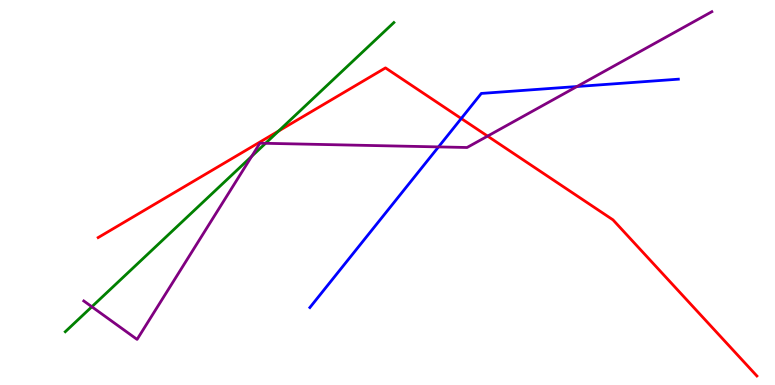[{'lines': ['blue', 'red'], 'intersections': [{'x': 5.95, 'y': 6.92}]}, {'lines': ['green', 'red'], 'intersections': [{'x': 3.6, 'y': 6.6}]}, {'lines': ['purple', 'red'], 'intersections': [{'x': 6.29, 'y': 6.46}]}, {'lines': ['blue', 'green'], 'intersections': []}, {'lines': ['blue', 'purple'], 'intersections': [{'x': 5.66, 'y': 6.18}, {'x': 7.44, 'y': 7.75}]}, {'lines': ['green', 'purple'], 'intersections': [{'x': 1.18, 'y': 2.03}, {'x': 3.25, 'y': 5.94}, {'x': 3.43, 'y': 6.28}]}]